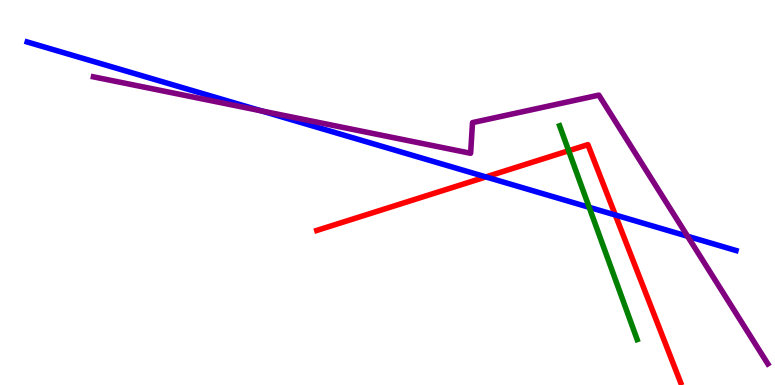[{'lines': ['blue', 'red'], 'intersections': [{'x': 6.27, 'y': 5.4}, {'x': 7.94, 'y': 4.42}]}, {'lines': ['green', 'red'], 'intersections': [{'x': 7.34, 'y': 6.08}]}, {'lines': ['purple', 'red'], 'intersections': []}, {'lines': ['blue', 'green'], 'intersections': [{'x': 7.6, 'y': 4.62}]}, {'lines': ['blue', 'purple'], 'intersections': [{'x': 3.37, 'y': 7.12}, {'x': 8.87, 'y': 3.86}]}, {'lines': ['green', 'purple'], 'intersections': []}]